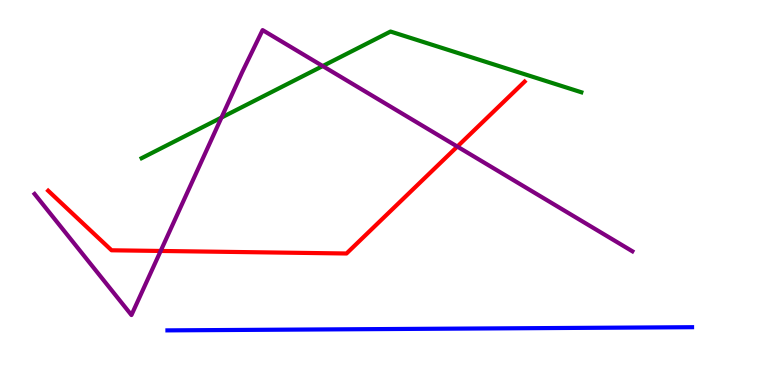[{'lines': ['blue', 'red'], 'intersections': []}, {'lines': ['green', 'red'], 'intersections': []}, {'lines': ['purple', 'red'], 'intersections': [{'x': 2.07, 'y': 3.48}, {'x': 5.9, 'y': 6.19}]}, {'lines': ['blue', 'green'], 'intersections': []}, {'lines': ['blue', 'purple'], 'intersections': []}, {'lines': ['green', 'purple'], 'intersections': [{'x': 2.86, 'y': 6.95}, {'x': 4.16, 'y': 8.28}]}]